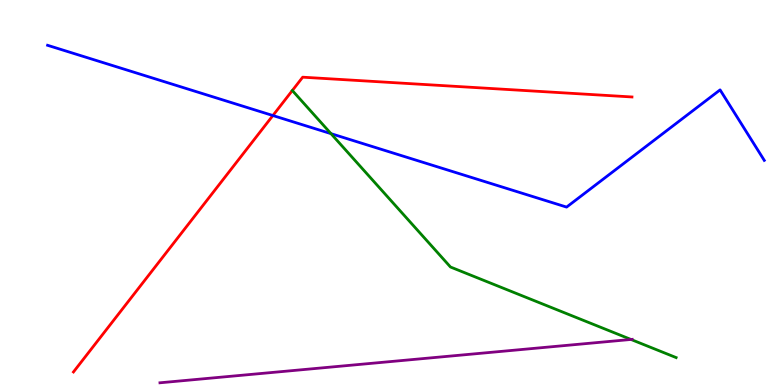[{'lines': ['blue', 'red'], 'intersections': [{'x': 3.52, 'y': 7.0}]}, {'lines': ['green', 'red'], 'intersections': []}, {'lines': ['purple', 'red'], 'intersections': []}, {'lines': ['blue', 'green'], 'intersections': [{'x': 4.27, 'y': 6.53}]}, {'lines': ['blue', 'purple'], 'intersections': []}, {'lines': ['green', 'purple'], 'intersections': [{'x': 8.14, 'y': 1.18}]}]